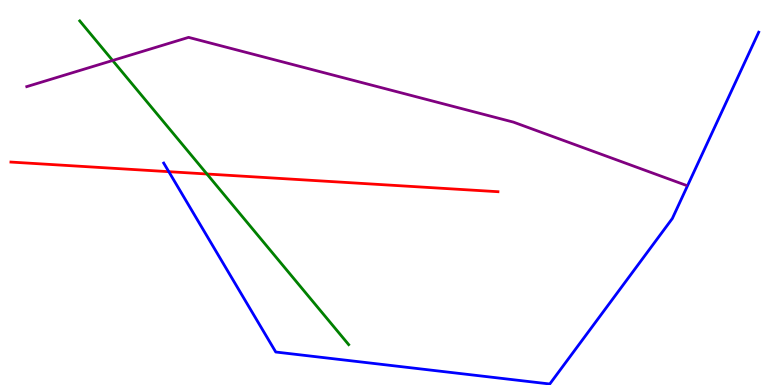[{'lines': ['blue', 'red'], 'intersections': [{'x': 2.18, 'y': 5.54}]}, {'lines': ['green', 'red'], 'intersections': [{'x': 2.67, 'y': 5.48}]}, {'lines': ['purple', 'red'], 'intersections': []}, {'lines': ['blue', 'green'], 'intersections': []}, {'lines': ['blue', 'purple'], 'intersections': []}, {'lines': ['green', 'purple'], 'intersections': [{'x': 1.45, 'y': 8.43}]}]